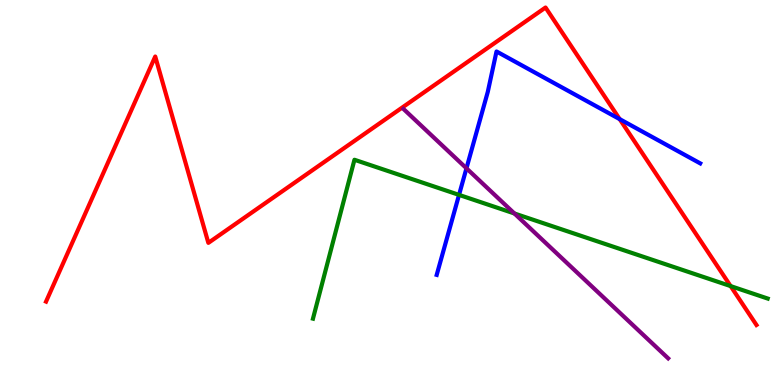[{'lines': ['blue', 'red'], 'intersections': [{'x': 8.0, 'y': 6.91}]}, {'lines': ['green', 'red'], 'intersections': [{'x': 9.43, 'y': 2.57}]}, {'lines': ['purple', 'red'], 'intersections': []}, {'lines': ['blue', 'green'], 'intersections': [{'x': 5.92, 'y': 4.94}]}, {'lines': ['blue', 'purple'], 'intersections': [{'x': 6.02, 'y': 5.63}]}, {'lines': ['green', 'purple'], 'intersections': [{'x': 6.64, 'y': 4.45}]}]